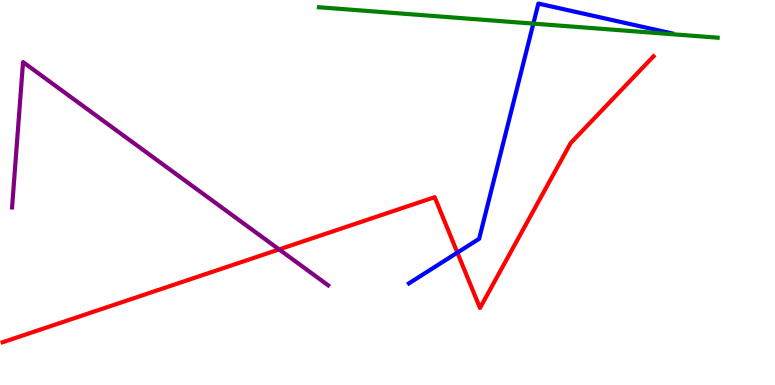[{'lines': ['blue', 'red'], 'intersections': [{'x': 5.9, 'y': 3.44}]}, {'lines': ['green', 'red'], 'intersections': []}, {'lines': ['purple', 'red'], 'intersections': [{'x': 3.6, 'y': 3.52}]}, {'lines': ['blue', 'green'], 'intersections': [{'x': 6.88, 'y': 9.39}]}, {'lines': ['blue', 'purple'], 'intersections': []}, {'lines': ['green', 'purple'], 'intersections': []}]